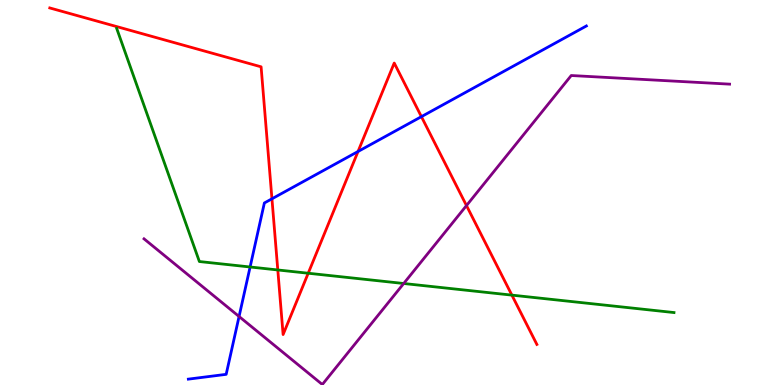[{'lines': ['blue', 'red'], 'intersections': [{'x': 3.51, 'y': 4.84}, {'x': 4.62, 'y': 6.07}, {'x': 5.44, 'y': 6.97}]}, {'lines': ['green', 'red'], 'intersections': [{'x': 3.58, 'y': 2.99}, {'x': 3.98, 'y': 2.9}, {'x': 6.6, 'y': 2.33}]}, {'lines': ['purple', 'red'], 'intersections': [{'x': 6.02, 'y': 4.66}]}, {'lines': ['blue', 'green'], 'intersections': [{'x': 3.23, 'y': 3.07}]}, {'lines': ['blue', 'purple'], 'intersections': [{'x': 3.08, 'y': 1.78}]}, {'lines': ['green', 'purple'], 'intersections': [{'x': 5.21, 'y': 2.64}]}]